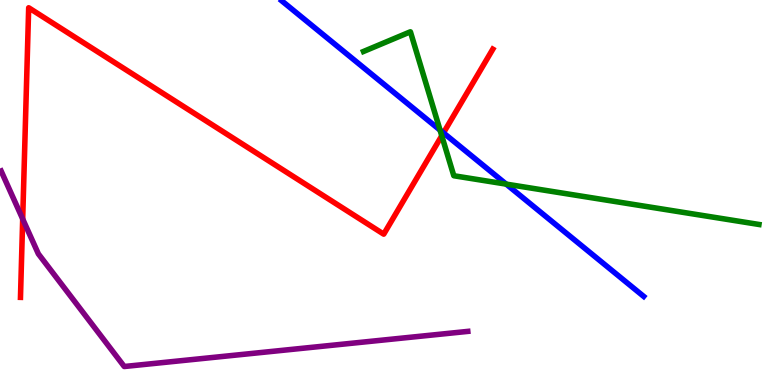[{'lines': ['blue', 'red'], 'intersections': [{'x': 5.72, 'y': 6.55}]}, {'lines': ['green', 'red'], 'intersections': [{'x': 5.7, 'y': 6.47}]}, {'lines': ['purple', 'red'], 'intersections': [{'x': 0.293, 'y': 4.31}]}, {'lines': ['blue', 'green'], 'intersections': [{'x': 5.68, 'y': 6.62}, {'x': 6.53, 'y': 5.22}]}, {'lines': ['blue', 'purple'], 'intersections': []}, {'lines': ['green', 'purple'], 'intersections': []}]